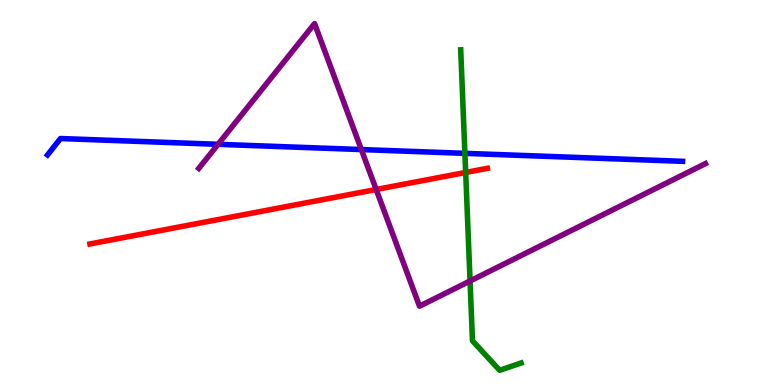[{'lines': ['blue', 'red'], 'intersections': []}, {'lines': ['green', 'red'], 'intersections': [{'x': 6.01, 'y': 5.52}]}, {'lines': ['purple', 'red'], 'intersections': [{'x': 4.85, 'y': 5.08}]}, {'lines': ['blue', 'green'], 'intersections': [{'x': 6.0, 'y': 6.02}]}, {'lines': ['blue', 'purple'], 'intersections': [{'x': 2.81, 'y': 6.25}, {'x': 4.66, 'y': 6.12}]}, {'lines': ['green', 'purple'], 'intersections': [{'x': 6.07, 'y': 2.7}]}]